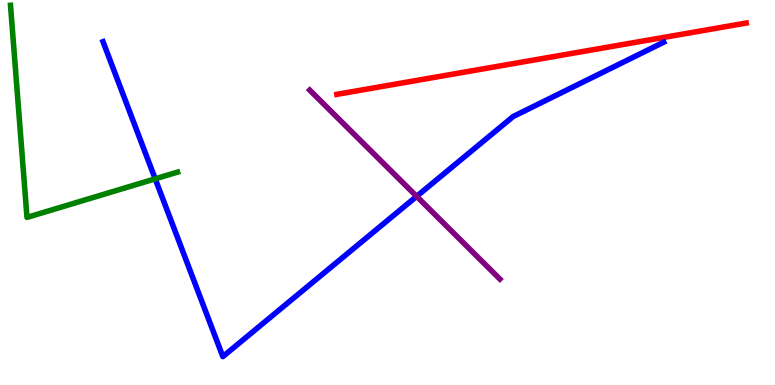[{'lines': ['blue', 'red'], 'intersections': []}, {'lines': ['green', 'red'], 'intersections': []}, {'lines': ['purple', 'red'], 'intersections': []}, {'lines': ['blue', 'green'], 'intersections': [{'x': 2.0, 'y': 5.35}]}, {'lines': ['blue', 'purple'], 'intersections': [{'x': 5.38, 'y': 4.9}]}, {'lines': ['green', 'purple'], 'intersections': []}]